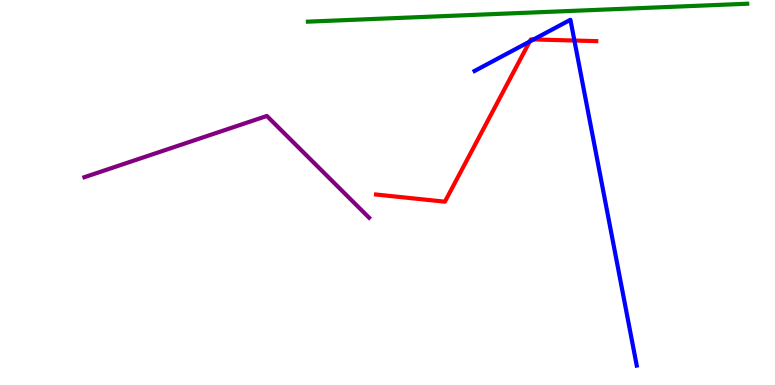[{'lines': ['blue', 'red'], 'intersections': [{'x': 6.84, 'y': 8.92}, {'x': 6.89, 'y': 8.98}, {'x': 7.41, 'y': 8.95}]}, {'lines': ['green', 'red'], 'intersections': []}, {'lines': ['purple', 'red'], 'intersections': []}, {'lines': ['blue', 'green'], 'intersections': []}, {'lines': ['blue', 'purple'], 'intersections': []}, {'lines': ['green', 'purple'], 'intersections': []}]